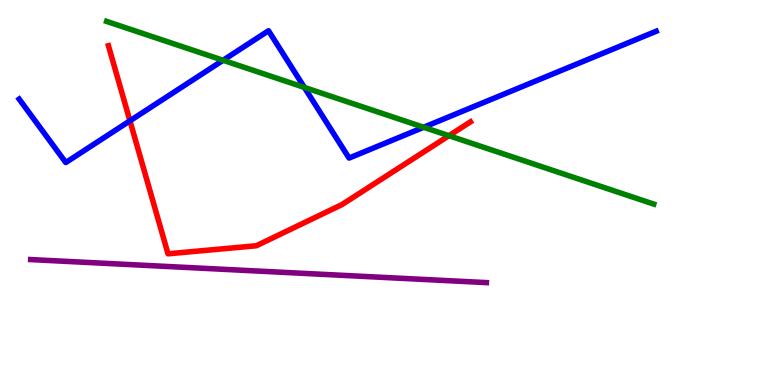[{'lines': ['blue', 'red'], 'intersections': [{'x': 1.68, 'y': 6.86}]}, {'lines': ['green', 'red'], 'intersections': [{'x': 5.79, 'y': 6.48}]}, {'lines': ['purple', 'red'], 'intersections': []}, {'lines': ['blue', 'green'], 'intersections': [{'x': 2.88, 'y': 8.43}, {'x': 3.93, 'y': 7.73}, {'x': 5.47, 'y': 6.69}]}, {'lines': ['blue', 'purple'], 'intersections': []}, {'lines': ['green', 'purple'], 'intersections': []}]